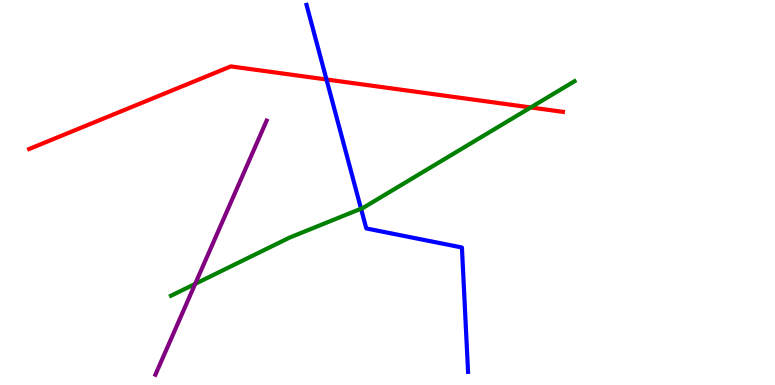[{'lines': ['blue', 'red'], 'intersections': [{'x': 4.21, 'y': 7.94}]}, {'lines': ['green', 'red'], 'intersections': [{'x': 6.85, 'y': 7.21}]}, {'lines': ['purple', 'red'], 'intersections': []}, {'lines': ['blue', 'green'], 'intersections': [{'x': 4.66, 'y': 4.58}]}, {'lines': ['blue', 'purple'], 'intersections': []}, {'lines': ['green', 'purple'], 'intersections': [{'x': 2.52, 'y': 2.63}]}]